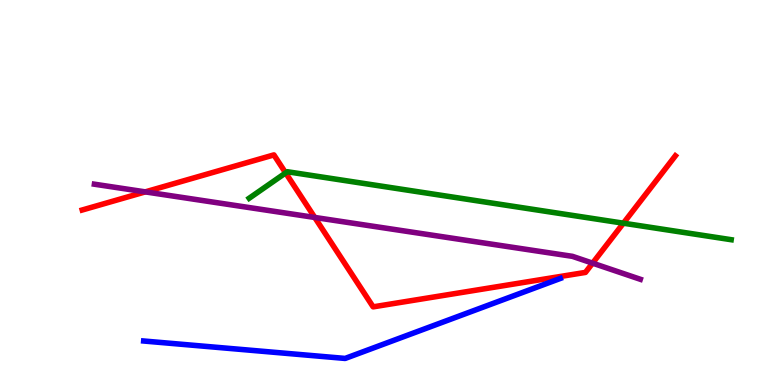[{'lines': ['blue', 'red'], 'intersections': []}, {'lines': ['green', 'red'], 'intersections': [{'x': 3.69, 'y': 5.51}, {'x': 8.04, 'y': 4.2}]}, {'lines': ['purple', 'red'], 'intersections': [{'x': 1.87, 'y': 5.02}, {'x': 4.06, 'y': 4.35}, {'x': 7.65, 'y': 3.16}]}, {'lines': ['blue', 'green'], 'intersections': []}, {'lines': ['blue', 'purple'], 'intersections': []}, {'lines': ['green', 'purple'], 'intersections': []}]